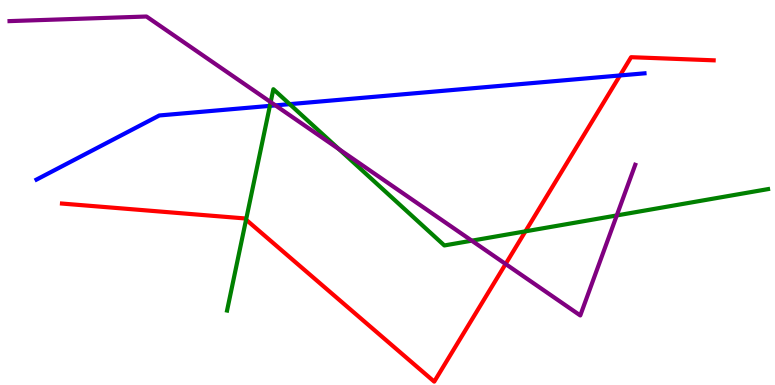[{'lines': ['blue', 'red'], 'intersections': [{'x': 8.0, 'y': 8.04}]}, {'lines': ['green', 'red'], 'intersections': [{'x': 3.18, 'y': 4.29}, {'x': 6.78, 'y': 3.99}]}, {'lines': ['purple', 'red'], 'intersections': [{'x': 6.52, 'y': 3.14}]}, {'lines': ['blue', 'green'], 'intersections': [{'x': 3.48, 'y': 7.25}, {'x': 3.74, 'y': 7.29}]}, {'lines': ['blue', 'purple'], 'intersections': [{'x': 3.55, 'y': 7.26}]}, {'lines': ['green', 'purple'], 'intersections': [{'x': 3.49, 'y': 7.35}, {'x': 4.37, 'y': 6.12}, {'x': 6.09, 'y': 3.75}, {'x': 7.96, 'y': 4.4}]}]